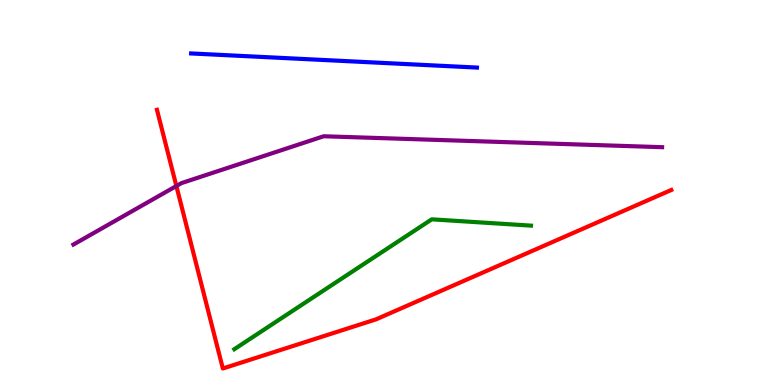[{'lines': ['blue', 'red'], 'intersections': []}, {'lines': ['green', 'red'], 'intersections': []}, {'lines': ['purple', 'red'], 'intersections': [{'x': 2.28, 'y': 5.17}]}, {'lines': ['blue', 'green'], 'intersections': []}, {'lines': ['blue', 'purple'], 'intersections': []}, {'lines': ['green', 'purple'], 'intersections': []}]